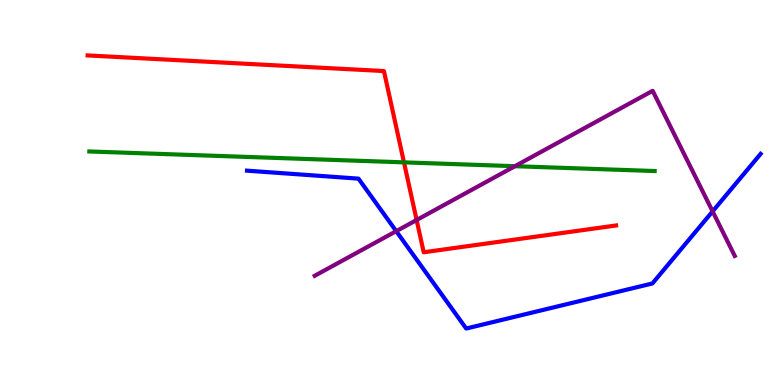[{'lines': ['blue', 'red'], 'intersections': []}, {'lines': ['green', 'red'], 'intersections': [{'x': 5.21, 'y': 5.78}]}, {'lines': ['purple', 'red'], 'intersections': [{'x': 5.38, 'y': 4.29}]}, {'lines': ['blue', 'green'], 'intersections': []}, {'lines': ['blue', 'purple'], 'intersections': [{'x': 5.11, 'y': 4.0}, {'x': 9.19, 'y': 4.51}]}, {'lines': ['green', 'purple'], 'intersections': [{'x': 6.64, 'y': 5.68}]}]